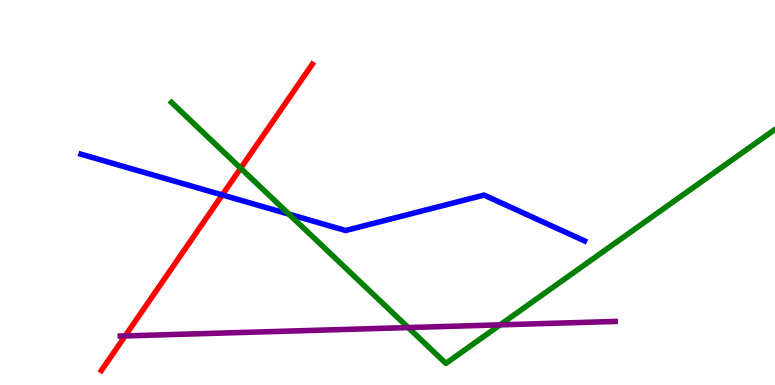[{'lines': ['blue', 'red'], 'intersections': [{'x': 2.87, 'y': 4.94}]}, {'lines': ['green', 'red'], 'intersections': [{'x': 3.11, 'y': 5.63}]}, {'lines': ['purple', 'red'], 'intersections': [{'x': 1.62, 'y': 1.27}]}, {'lines': ['blue', 'green'], 'intersections': [{'x': 3.73, 'y': 4.44}]}, {'lines': ['blue', 'purple'], 'intersections': []}, {'lines': ['green', 'purple'], 'intersections': [{'x': 5.27, 'y': 1.49}, {'x': 6.45, 'y': 1.56}]}]